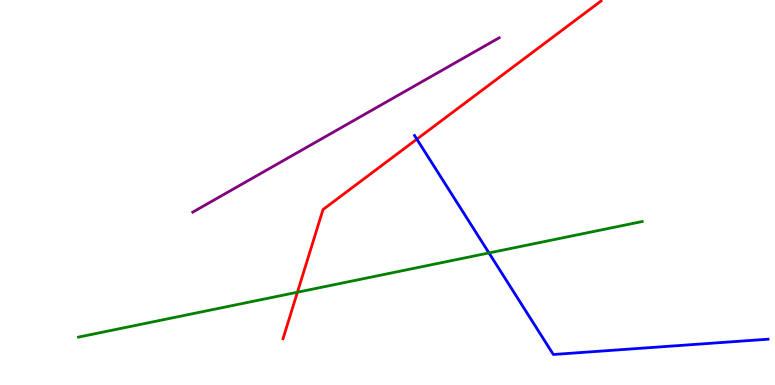[{'lines': ['blue', 'red'], 'intersections': [{'x': 5.38, 'y': 6.39}]}, {'lines': ['green', 'red'], 'intersections': [{'x': 3.84, 'y': 2.41}]}, {'lines': ['purple', 'red'], 'intersections': []}, {'lines': ['blue', 'green'], 'intersections': [{'x': 6.31, 'y': 3.43}]}, {'lines': ['blue', 'purple'], 'intersections': []}, {'lines': ['green', 'purple'], 'intersections': []}]